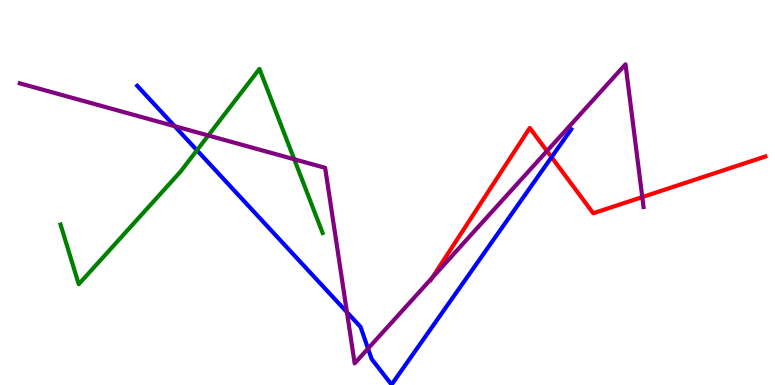[{'lines': ['blue', 'red'], 'intersections': [{'x': 7.12, 'y': 5.92}]}, {'lines': ['green', 'red'], 'intersections': []}, {'lines': ['purple', 'red'], 'intersections': [{'x': 5.58, 'y': 2.79}, {'x': 7.06, 'y': 6.08}, {'x': 8.29, 'y': 4.88}]}, {'lines': ['blue', 'green'], 'intersections': [{'x': 2.54, 'y': 6.1}]}, {'lines': ['blue', 'purple'], 'intersections': [{'x': 2.25, 'y': 6.72}, {'x': 4.48, 'y': 1.89}, {'x': 4.75, 'y': 0.946}]}, {'lines': ['green', 'purple'], 'intersections': [{'x': 2.69, 'y': 6.48}, {'x': 3.8, 'y': 5.86}]}]